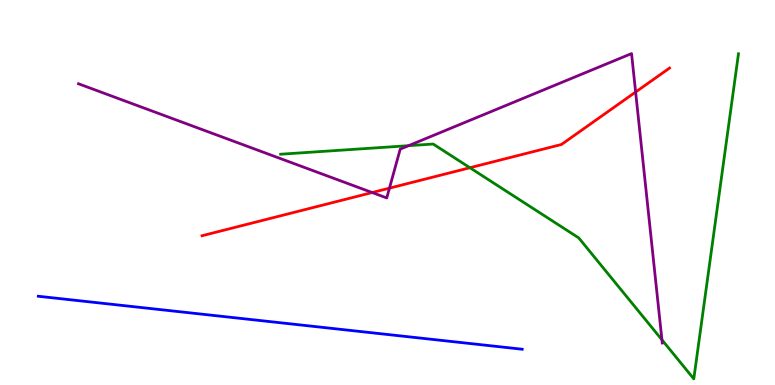[{'lines': ['blue', 'red'], 'intersections': []}, {'lines': ['green', 'red'], 'intersections': [{'x': 6.06, 'y': 5.64}]}, {'lines': ['purple', 'red'], 'intersections': [{'x': 4.8, 'y': 5.0}, {'x': 5.03, 'y': 5.11}, {'x': 8.2, 'y': 7.61}]}, {'lines': ['blue', 'green'], 'intersections': []}, {'lines': ['blue', 'purple'], 'intersections': []}, {'lines': ['green', 'purple'], 'intersections': [{'x': 5.27, 'y': 6.22}, {'x': 8.54, 'y': 1.17}]}]